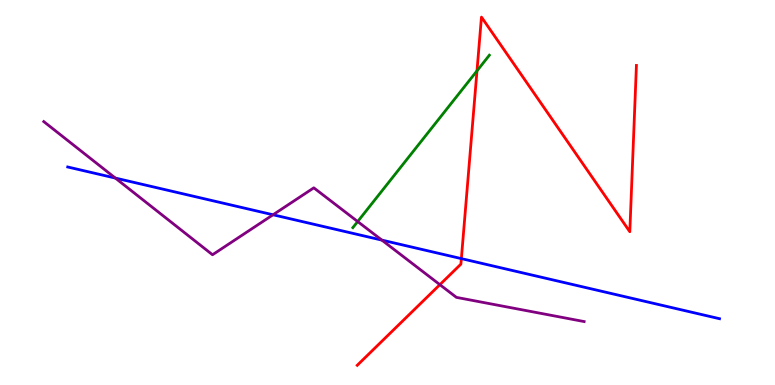[{'lines': ['blue', 'red'], 'intersections': [{'x': 5.95, 'y': 3.28}]}, {'lines': ['green', 'red'], 'intersections': [{'x': 6.15, 'y': 8.16}]}, {'lines': ['purple', 'red'], 'intersections': [{'x': 5.68, 'y': 2.61}]}, {'lines': ['blue', 'green'], 'intersections': []}, {'lines': ['blue', 'purple'], 'intersections': [{'x': 1.49, 'y': 5.37}, {'x': 3.52, 'y': 4.42}, {'x': 4.93, 'y': 3.76}]}, {'lines': ['green', 'purple'], 'intersections': [{'x': 4.62, 'y': 4.25}]}]